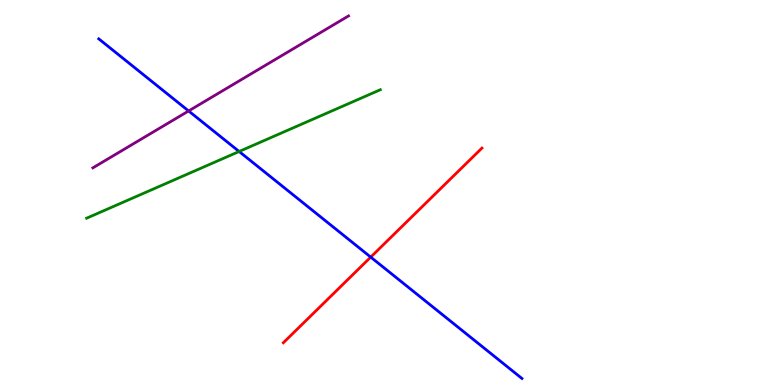[{'lines': ['blue', 'red'], 'intersections': [{'x': 4.78, 'y': 3.32}]}, {'lines': ['green', 'red'], 'intersections': []}, {'lines': ['purple', 'red'], 'intersections': []}, {'lines': ['blue', 'green'], 'intersections': [{'x': 3.09, 'y': 6.06}]}, {'lines': ['blue', 'purple'], 'intersections': [{'x': 2.43, 'y': 7.12}]}, {'lines': ['green', 'purple'], 'intersections': []}]